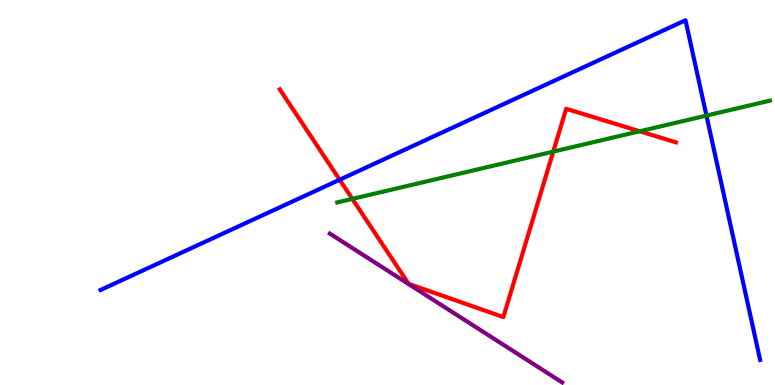[{'lines': ['blue', 'red'], 'intersections': [{'x': 4.38, 'y': 5.33}]}, {'lines': ['green', 'red'], 'intersections': [{'x': 4.55, 'y': 4.83}, {'x': 7.14, 'y': 6.06}, {'x': 8.25, 'y': 6.59}]}, {'lines': ['purple', 'red'], 'intersections': []}, {'lines': ['blue', 'green'], 'intersections': [{'x': 9.12, 'y': 7.0}]}, {'lines': ['blue', 'purple'], 'intersections': []}, {'lines': ['green', 'purple'], 'intersections': []}]